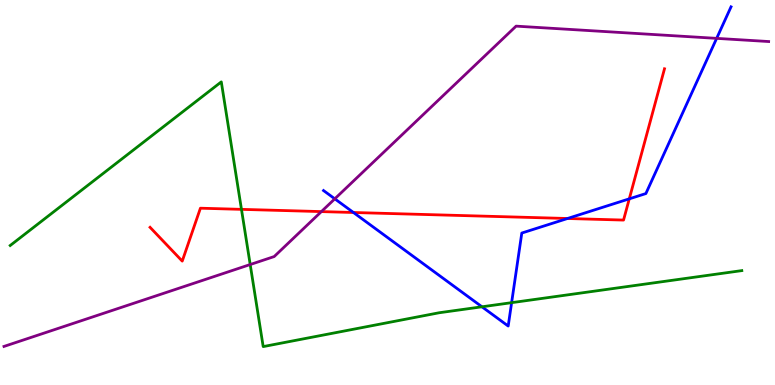[{'lines': ['blue', 'red'], 'intersections': [{'x': 4.56, 'y': 4.48}, {'x': 7.32, 'y': 4.32}, {'x': 8.12, 'y': 4.84}]}, {'lines': ['green', 'red'], 'intersections': [{'x': 3.12, 'y': 4.56}]}, {'lines': ['purple', 'red'], 'intersections': [{'x': 4.15, 'y': 4.5}]}, {'lines': ['blue', 'green'], 'intersections': [{'x': 6.22, 'y': 2.03}, {'x': 6.6, 'y': 2.14}]}, {'lines': ['blue', 'purple'], 'intersections': [{'x': 4.32, 'y': 4.84}, {'x': 9.25, 'y': 9.0}]}, {'lines': ['green', 'purple'], 'intersections': [{'x': 3.23, 'y': 3.13}]}]